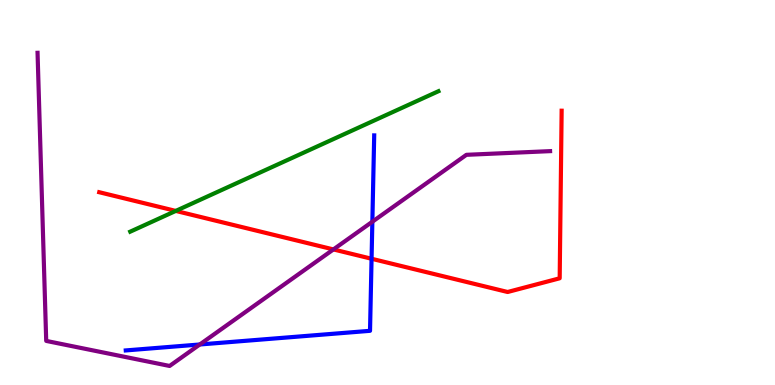[{'lines': ['blue', 'red'], 'intersections': [{'x': 4.79, 'y': 3.28}]}, {'lines': ['green', 'red'], 'intersections': [{'x': 2.27, 'y': 4.52}]}, {'lines': ['purple', 'red'], 'intersections': [{'x': 4.3, 'y': 3.52}]}, {'lines': ['blue', 'green'], 'intersections': []}, {'lines': ['blue', 'purple'], 'intersections': [{'x': 2.58, 'y': 1.05}, {'x': 4.8, 'y': 4.24}]}, {'lines': ['green', 'purple'], 'intersections': []}]